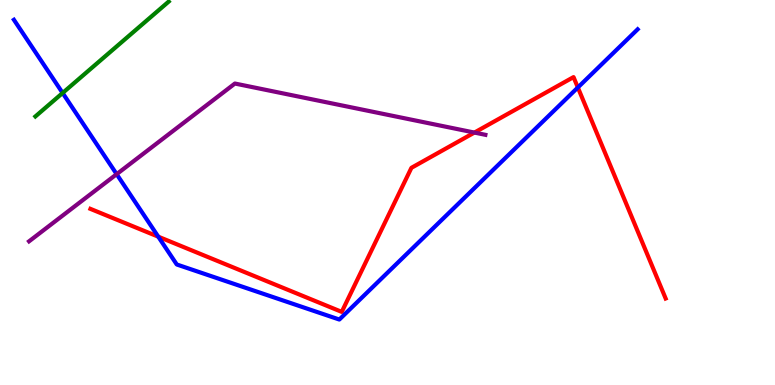[{'lines': ['blue', 'red'], 'intersections': [{'x': 2.04, 'y': 3.85}, {'x': 7.46, 'y': 7.73}]}, {'lines': ['green', 'red'], 'intersections': []}, {'lines': ['purple', 'red'], 'intersections': [{'x': 6.12, 'y': 6.56}]}, {'lines': ['blue', 'green'], 'intersections': [{'x': 0.808, 'y': 7.59}]}, {'lines': ['blue', 'purple'], 'intersections': [{'x': 1.51, 'y': 5.48}]}, {'lines': ['green', 'purple'], 'intersections': []}]